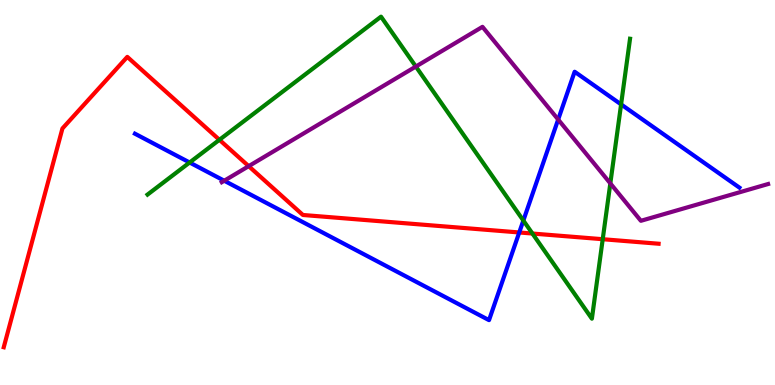[{'lines': ['blue', 'red'], 'intersections': [{'x': 6.7, 'y': 3.96}]}, {'lines': ['green', 'red'], 'intersections': [{'x': 2.83, 'y': 6.37}, {'x': 6.87, 'y': 3.93}, {'x': 7.78, 'y': 3.79}]}, {'lines': ['purple', 'red'], 'intersections': [{'x': 3.21, 'y': 5.68}]}, {'lines': ['blue', 'green'], 'intersections': [{'x': 2.45, 'y': 5.78}, {'x': 6.75, 'y': 4.27}, {'x': 8.01, 'y': 7.29}]}, {'lines': ['blue', 'purple'], 'intersections': [{'x': 2.89, 'y': 5.31}, {'x': 7.2, 'y': 6.9}]}, {'lines': ['green', 'purple'], 'intersections': [{'x': 5.37, 'y': 8.27}, {'x': 7.88, 'y': 5.24}]}]